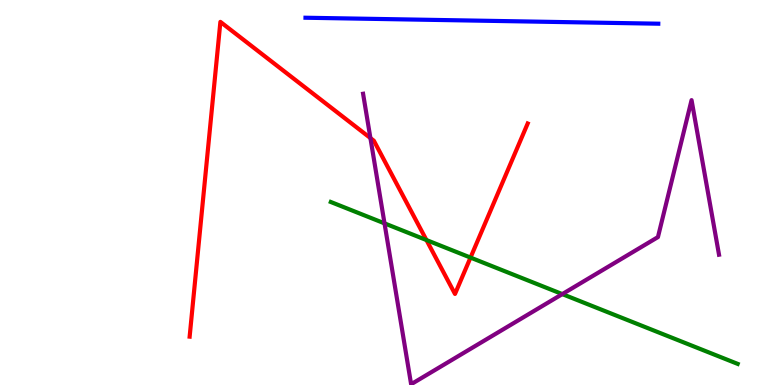[{'lines': ['blue', 'red'], 'intersections': []}, {'lines': ['green', 'red'], 'intersections': [{'x': 5.5, 'y': 3.77}, {'x': 6.07, 'y': 3.31}]}, {'lines': ['purple', 'red'], 'intersections': [{'x': 4.78, 'y': 6.41}]}, {'lines': ['blue', 'green'], 'intersections': []}, {'lines': ['blue', 'purple'], 'intersections': []}, {'lines': ['green', 'purple'], 'intersections': [{'x': 4.96, 'y': 4.2}, {'x': 7.26, 'y': 2.36}]}]